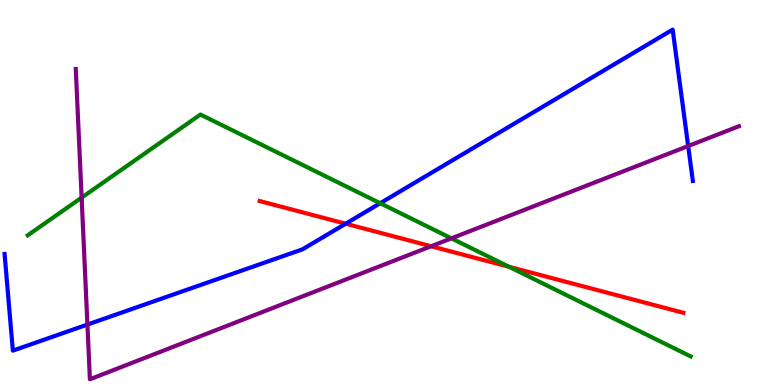[{'lines': ['blue', 'red'], 'intersections': [{'x': 4.46, 'y': 4.19}]}, {'lines': ['green', 'red'], 'intersections': [{'x': 6.57, 'y': 3.07}]}, {'lines': ['purple', 'red'], 'intersections': [{'x': 5.56, 'y': 3.6}]}, {'lines': ['blue', 'green'], 'intersections': [{'x': 4.91, 'y': 4.72}]}, {'lines': ['blue', 'purple'], 'intersections': [{'x': 1.13, 'y': 1.57}, {'x': 8.88, 'y': 6.21}]}, {'lines': ['green', 'purple'], 'intersections': [{'x': 1.05, 'y': 4.87}, {'x': 5.82, 'y': 3.81}]}]